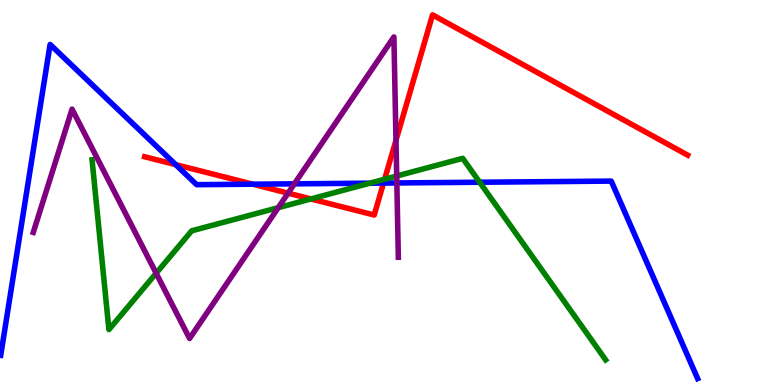[{'lines': ['blue', 'red'], 'intersections': [{'x': 2.27, 'y': 5.72}, {'x': 3.26, 'y': 5.22}, {'x': 4.95, 'y': 5.25}]}, {'lines': ['green', 'red'], 'intersections': [{'x': 4.01, 'y': 4.83}, {'x': 4.96, 'y': 5.34}]}, {'lines': ['purple', 'red'], 'intersections': [{'x': 3.72, 'y': 4.98}, {'x': 5.11, 'y': 6.36}]}, {'lines': ['blue', 'green'], 'intersections': [{'x': 4.77, 'y': 5.24}, {'x': 6.19, 'y': 5.27}]}, {'lines': ['blue', 'purple'], 'intersections': [{'x': 3.8, 'y': 5.23}, {'x': 5.12, 'y': 5.25}]}, {'lines': ['green', 'purple'], 'intersections': [{'x': 2.01, 'y': 2.9}, {'x': 3.59, 'y': 4.61}, {'x': 5.12, 'y': 5.43}]}]